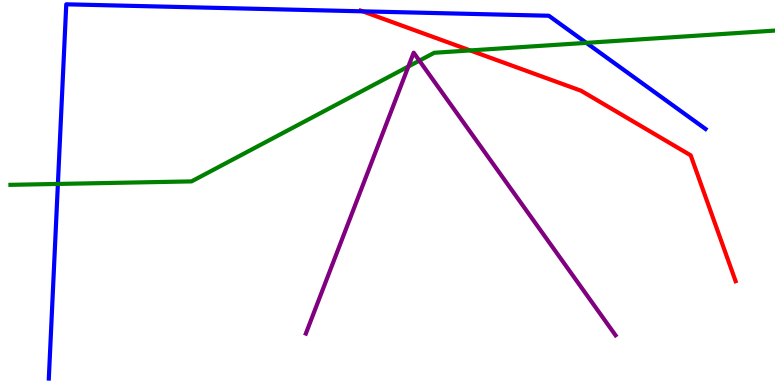[{'lines': ['blue', 'red'], 'intersections': [{'x': 4.68, 'y': 9.71}]}, {'lines': ['green', 'red'], 'intersections': [{'x': 6.07, 'y': 8.69}]}, {'lines': ['purple', 'red'], 'intersections': []}, {'lines': ['blue', 'green'], 'intersections': [{'x': 0.747, 'y': 5.22}, {'x': 7.57, 'y': 8.89}]}, {'lines': ['blue', 'purple'], 'intersections': []}, {'lines': ['green', 'purple'], 'intersections': [{'x': 5.27, 'y': 8.27}, {'x': 5.41, 'y': 8.42}]}]